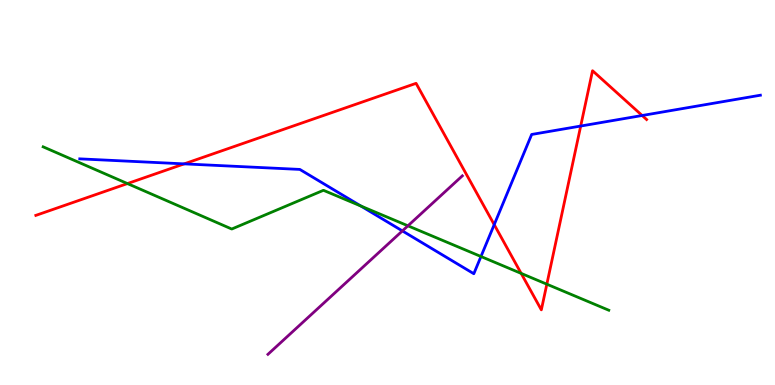[{'lines': ['blue', 'red'], 'intersections': [{'x': 2.38, 'y': 5.74}, {'x': 6.38, 'y': 4.17}, {'x': 7.49, 'y': 6.73}, {'x': 8.29, 'y': 7.0}]}, {'lines': ['green', 'red'], 'intersections': [{'x': 1.64, 'y': 5.23}, {'x': 6.72, 'y': 2.9}, {'x': 7.06, 'y': 2.62}]}, {'lines': ['purple', 'red'], 'intersections': []}, {'lines': ['blue', 'green'], 'intersections': [{'x': 4.66, 'y': 4.65}, {'x': 6.21, 'y': 3.34}]}, {'lines': ['blue', 'purple'], 'intersections': [{'x': 5.19, 'y': 4.0}]}, {'lines': ['green', 'purple'], 'intersections': [{'x': 5.26, 'y': 4.13}]}]